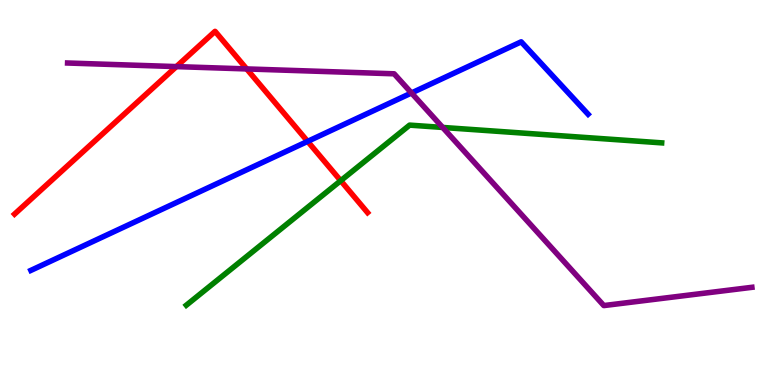[{'lines': ['blue', 'red'], 'intersections': [{'x': 3.97, 'y': 6.33}]}, {'lines': ['green', 'red'], 'intersections': [{'x': 4.4, 'y': 5.31}]}, {'lines': ['purple', 'red'], 'intersections': [{'x': 2.28, 'y': 8.27}, {'x': 3.18, 'y': 8.21}]}, {'lines': ['blue', 'green'], 'intersections': []}, {'lines': ['blue', 'purple'], 'intersections': [{'x': 5.31, 'y': 7.59}]}, {'lines': ['green', 'purple'], 'intersections': [{'x': 5.71, 'y': 6.69}]}]